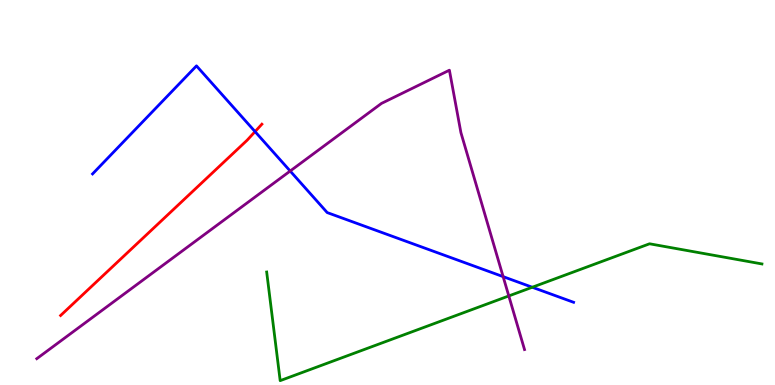[{'lines': ['blue', 'red'], 'intersections': [{'x': 3.29, 'y': 6.58}]}, {'lines': ['green', 'red'], 'intersections': []}, {'lines': ['purple', 'red'], 'intersections': []}, {'lines': ['blue', 'green'], 'intersections': [{'x': 6.87, 'y': 2.54}]}, {'lines': ['blue', 'purple'], 'intersections': [{'x': 3.74, 'y': 5.56}, {'x': 6.49, 'y': 2.81}]}, {'lines': ['green', 'purple'], 'intersections': [{'x': 6.57, 'y': 2.31}]}]